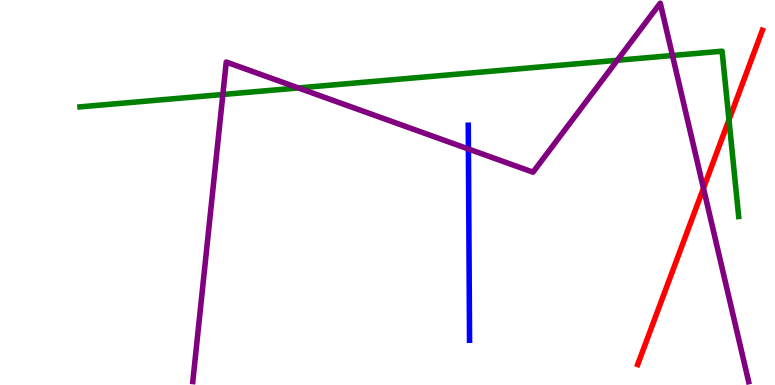[{'lines': ['blue', 'red'], 'intersections': []}, {'lines': ['green', 'red'], 'intersections': [{'x': 9.41, 'y': 6.89}]}, {'lines': ['purple', 'red'], 'intersections': [{'x': 9.08, 'y': 5.11}]}, {'lines': ['blue', 'green'], 'intersections': []}, {'lines': ['blue', 'purple'], 'intersections': [{'x': 6.04, 'y': 6.13}]}, {'lines': ['green', 'purple'], 'intersections': [{'x': 2.88, 'y': 7.55}, {'x': 3.85, 'y': 7.72}, {'x': 7.96, 'y': 8.43}, {'x': 8.68, 'y': 8.56}]}]